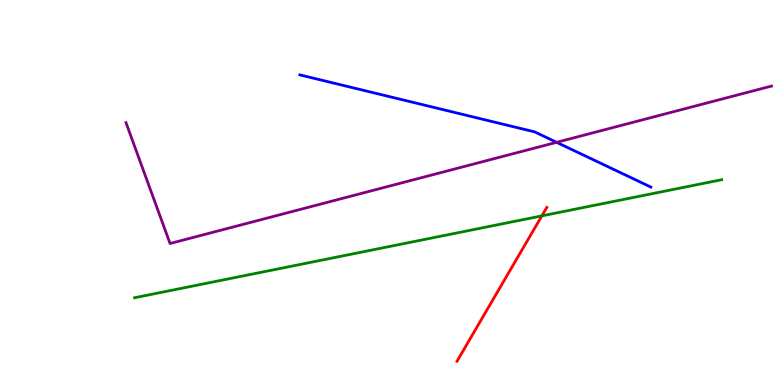[{'lines': ['blue', 'red'], 'intersections': []}, {'lines': ['green', 'red'], 'intersections': [{'x': 6.99, 'y': 4.39}]}, {'lines': ['purple', 'red'], 'intersections': []}, {'lines': ['blue', 'green'], 'intersections': []}, {'lines': ['blue', 'purple'], 'intersections': [{'x': 7.18, 'y': 6.3}]}, {'lines': ['green', 'purple'], 'intersections': []}]